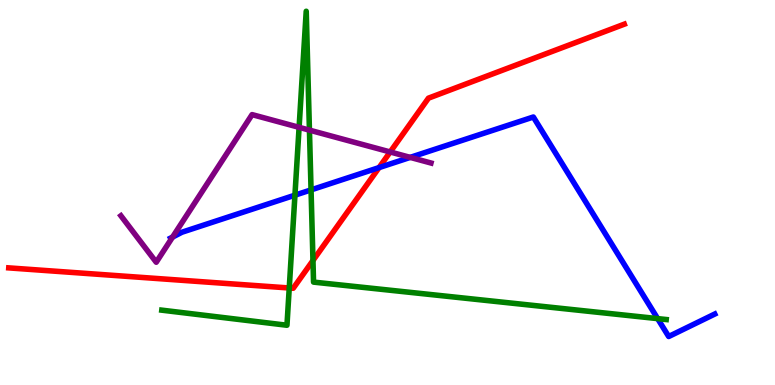[{'lines': ['blue', 'red'], 'intersections': [{'x': 4.89, 'y': 5.65}]}, {'lines': ['green', 'red'], 'intersections': [{'x': 3.73, 'y': 2.52}, {'x': 4.04, 'y': 3.23}]}, {'lines': ['purple', 'red'], 'intersections': [{'x': 5.03, 'y': 6.05}]}, {'lines': ['blue', 'green'], 'intersections': [{'x': 3.81, 'y': 4.93}, {'x': 4.01, 'y': 5.07}, {'x': 8.49, 'y': 1.72}]}, {'lines': ['blue', 'purple'], 'intersections': [{'x': 2.23, 'y': 3.84}, {'x': 5.29, 'y': 5.91}]}, {'lines': ['green', 'purple'], 'intersections': [{'x': 3.86, 'y': 6.69}, {'x': 3.99, 'y': 6.62}]}]